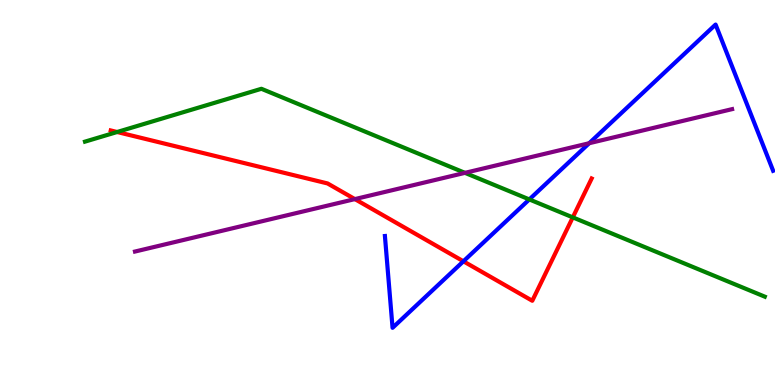[{'lines': ['blue', 'red'], 'intersections': [{'x': 5.98, 'y': 3.21}]}, {'lines': ['green', 'red'], 'intersections': [{'x': 1.51, 'y': 6.57}, {'x': 7.39, 'y': 4.35}]}, {'lines': ['purple', 'red'], 'intersections': [{'x': 4.58, 'y': 4.83}]}, {'lines': ['blue', 'green'], 'intersections': [{'x': 6.83, 'y': 4.82}]}, {'lines': ['blue', 'purple'], 'intersections': [{'x': 7.6, 'y': 6.28}]}, {'lines': ['green', 'purple'], 'intersections': [{'x': 6.0, 'y': 5.51}]}]